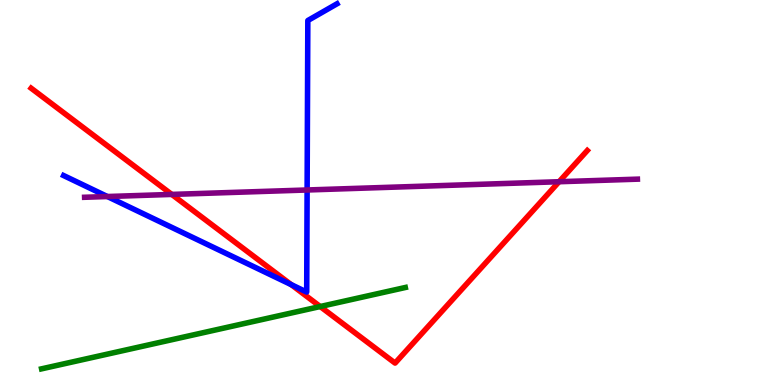[{'lines': ['blue', 'red'], 'intersections': [{'x': 3.76, 'y': 2.61}]}, {'lines': ['green', 'red'], 'intersections': [{'x': 4.13, 'y': 2.04}]}, {'lines': ['purple', 'red'], 'intersections': [{'x': 2.22, 'y': 4.95}, {'x': 7.21, 'y': 5.28}]}, {'lines': ['blue', 'green'], 'intersections': []}, {'lines': ['blue', 'purple'], 'intersections': [{'x': 1.39, 'y': 4.9}, {'x': 3.96, 'y': 5.07}]}, {'lines': ['green', 'purple'], 'intersections': []}]